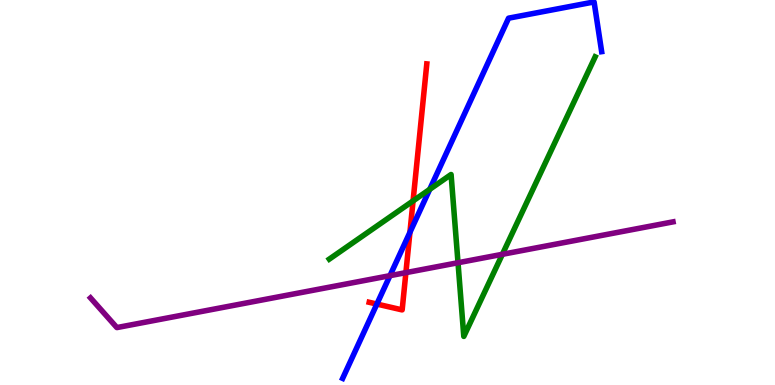[{'lines': ['blue', 'red'], 'intersections': [{'x': 4.86, 'y': 2.1}, {'x': 5.29, 'y': 3.97}]}, {'lines': ['green', 'red'], 'intersections': [{'x': 5.33, 'y': 4.78}]}, {'lines': ['purple', 'red'], 'intersections': [{'x': 5.24, 'y': 2.92}]}, {'lines': ['blue', 'green'], 'intersections': [{'x': 5.54, 'y': 5.08}]}, {'lines': ['blue', 'purple'], 'intersections': [{'x': 5.03, 'y': 2.84}]}, {'lines': ['green', 'purple'], 'intersections': [{'x': 5.91, 'y': 3.18}, {'x': 6.48, 'y': 3.39}]}]